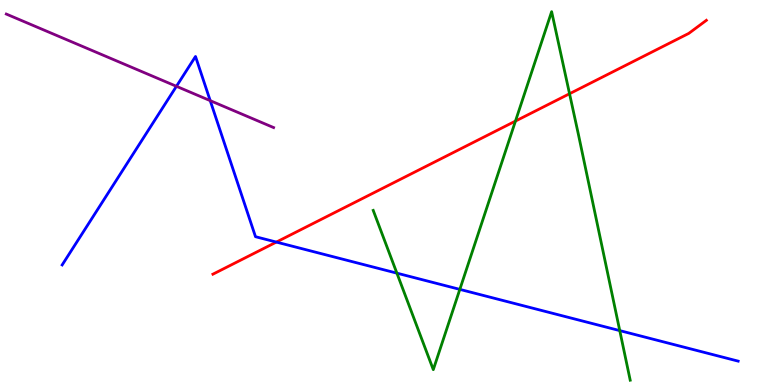[{'lines': ['blue', 'red'], 'intersections': [{'x': 3.57, 'y': 3.71}]}, {'lines': ['green', 'red'], 'intersections': [{'x': 6.65, 'y': 6.85}, {'x': 7.35, 'y': 7.57}]}, {'lines': ['purple', 'red'], 'intersections': []}, {'lines': ['blue', 'green'], 'intersections': [{'x': 5.12, 'y': 2.91}, {'x': 5.93, 'y': 2.48}, {'x': 8.0, 'y': 1.41}]}, {'lines': ['blue', 'purple'], 'intersections': [{'x': 2.28, 'y': 7.76}, {'x': 2.71, 'y': 7.39}]}, {'lines': ['green', 'purple'], 'intersections': []}]